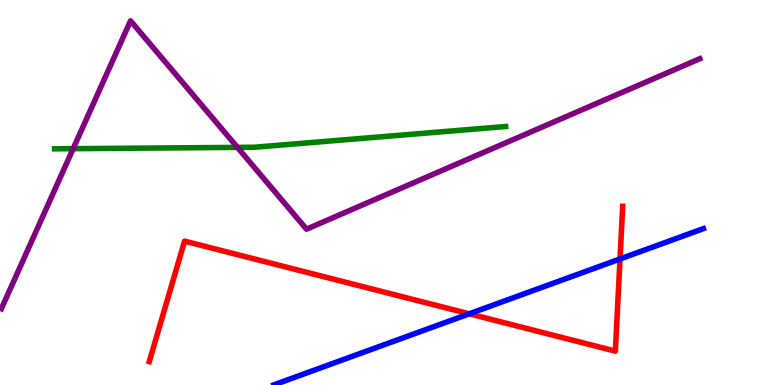[{'lines': ['blue', 'red'], 'intersections': [{'x': 6.05, 'y': 1.85}, {'x': 8.0, 'y': 3.27}]}, {'lines': ['green', 'red'], 'intersections': []}, {'lines': ['purple', 'red'], 'intersections': []}, {'lines': ['blue', 'green'], 'intersections': []}, {'lines': ['blue', 'purple'], 'intersections': []}, {'lines': ['green', 'purple'], 'intersections': [{'x': 0.944, 'y': 6.14}, {'x': 3.06, 'y': 6.17}]}]